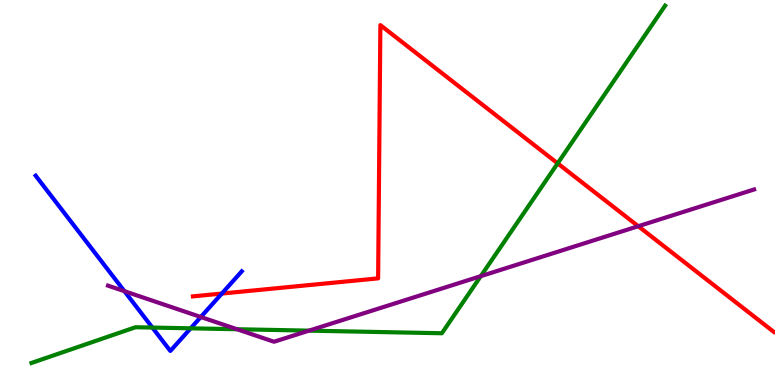[{'lines': ['blue', 'red'], 'intersections': [{'x': 2.86, 'y': 2.38}]}, {'lines': ['green', 'red'], 'intersections': [{'x': 7.2, 'y': 5.76}]}, {'lines': ['purple', 'red'], 'intersections': [{'x': 8.24, 'y': 4.12}]}, {'lines': ['blue', 'green'], 'intersections': [{'x': 1.97, 'y': 1.49}, {'x': 2.46, 'y': 1.47}]}, {'lines': ['blue', 'purple'], 'intersections': [{'x': 1.61, 'y': 2.44}, {'x': 2.59, 'y': 1.77}]}, {'lines': ['green', 'purple'], 'intersections': [{'x': 3.06, 'y': 1.45}, {'x': 3.99, 'y': 1.41}, {'x': 6.2, 'y': 2.83}]}]